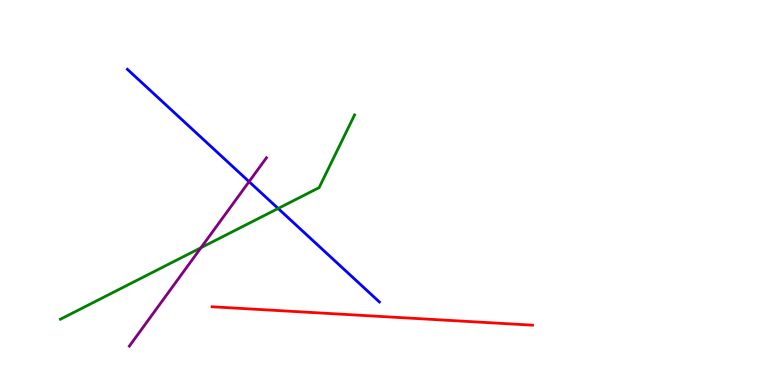[{'lines': ['blue', 'red'], 'intersections': []}, {'lines': ['green', 'red'], 'intersections': []}, {'lines': ['purple', 'red'], 'intersections': []}, {'lines': ['blue', 'green'], 'intersections': [{'x': 3.59, 'y': 4.58}]}, {'lines': ['blue', 'purple'], 'intersections': [{'x': 3.21, 'y': 5.28}]}, {'lines': ['green', 'purple'], 'intersections': [{'x': 2.59, 'y': 3.57}]}]